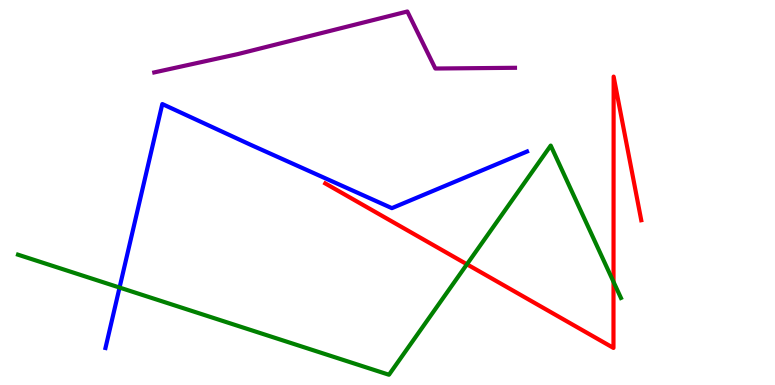[{'lines': ['blue', 'red'], 'intersections': []}, {'lines': ['green', 'red'], 'intersections': [{'x': 6.02, 'y': 3.14}, {'x': 7.92, 'y': 2.68}]}, {'lines': ['purple', 'red'], 'intersections': []}, {'lines': ['blue', 'green'], 'intersections': [{'x': 1.54, 'y': 2.53}]}, {'lines': ['blue', 'purple'], 'intersections': []}, {'lines': ['green', 'purple'], 'intersections': []}]